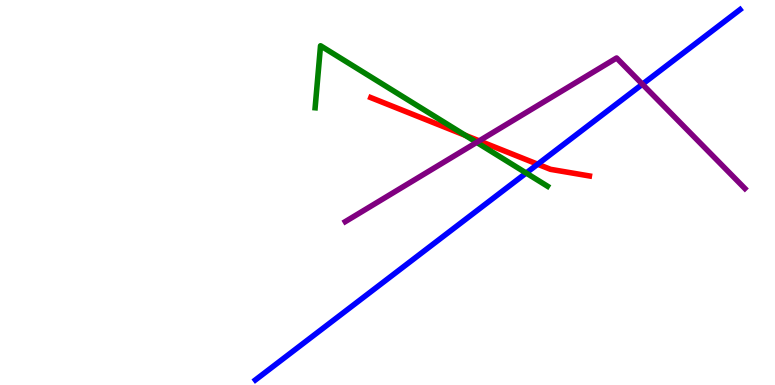[{'lines': ['blue', 'red'], 'intersections': [{'x': 6.94, 'y': 5.73}]}, {'lines': ['green', 'red'], 'intersections': [{'x': 6.0, 'y': 6.49}]}, {'lines': ['purple', 'red'], 'intersections': [{'x': 6.18, 'y': 6.34}]}, {'lines': ['blue', 'green'], 'intersections': [{'x': 6.79, 'y': 5.51}]}, {'lines': ['blue', 'purple'], 'intersections': [{'x': 8.29, 'y': 7.81}]}, {'lines': ['green', 'purple'], 'intersections': [{'x': 6.15, 'y': 6.3}]}]